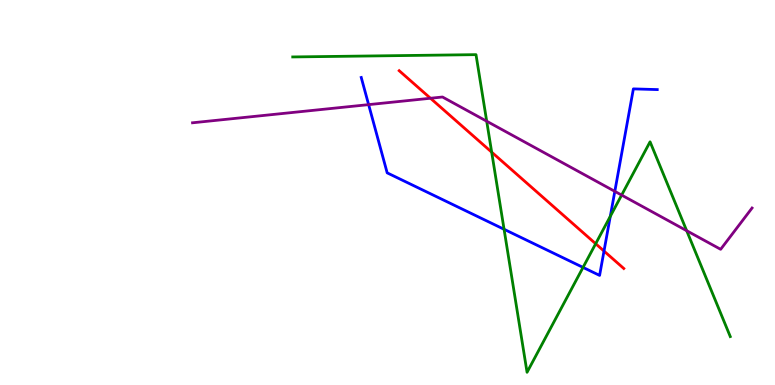[{'lines': ['blue', 'red'], 'intersections': [{'x': 7.79, 'y': 3.48}]}, {'lines': ['green', 'red'], 'intersections': [{'x': 6.34, 'y': 6.05}, {'x': 7.69, 'y': 3.67}]}, {'lines': ['purple', 'red'], 'intersections': [{'x': 5.55, 'y': 7.45}]}, {'lines': ['blue', 'green'], 'intersections': [{'x': 6.5, 'y': 4.04}, {'x': 7.52, 'y': 3.05}, {'x': 7.87, 'y': 4.38}]}, {'lines': ['blue', 'purple'], 'intersections': [{'x': 4.76, 'y': 7.28}, {'x': 7.93, 'y': 5.03}]}, {'lines': ['green', 'purple'], 'intersections': [{'x': 6.28, 'y': 6.85}, {'x': 8.02, 'y': 4.93}, {'x': 8.86, 'y': 4.01}]}]